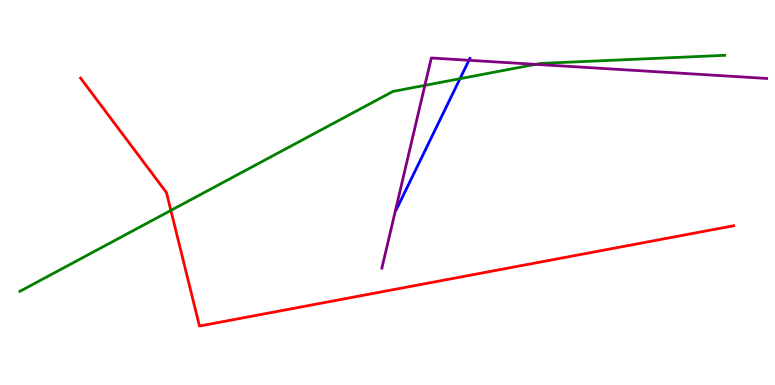[{'lines': ['blue', 'red'], 'intersections': []}, {'lines': ['green', 'red'], 'intersections': [{'x': 2.2, 'y': 4.53}]}, {'lines': ['purple', 'red'], 'intersections': []}, {'lines': ['blue', 'green'], 'intersections': [{'x': 5.94, 'y': 7.96}]}, {'lines': ['blue', 'purple'], 'intersections': [{'x': 6.05, 'y': 8.43}]}, {'lines': ['green', 'purple'], 'intersections': [{'x': 5.48, 'y': 7.78}, {'x': 6.91, 'y': 8.33}]}]